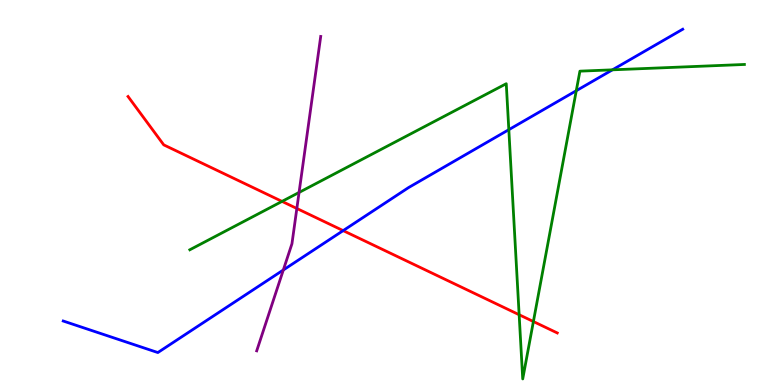[{'lines': ['blue', 'red'], 'intersections': [{'x': 4.43, 'y': 4.01}]}, {'lines': ['green', 'red'], 'intersections': [{'x': 3.64, 'y': 4.77}, {'x': 6.7, 'y': 1.83}, {'x': 6.88, 'y': 1.65}]}, {'lines': ['purple', 'red'], 'intersections': [{'x': 3.83, 'y': 4.58}]}, {'lines': ['blue', 'green'], 'intersections': [{'x': 6.57, 'y': 6.63}, {'x': 7.44, 'y': 7.64}, {'x': 7.9, 'y': 8.19}]}, {'lines': ['blue', 'purple'], 'intersections': [{'x': 3.66, 'y': 2.99}]}, {'lines': ['green', 'purple'], 'intersections': [{'x': 3.86, 'y': 5.0}]}]